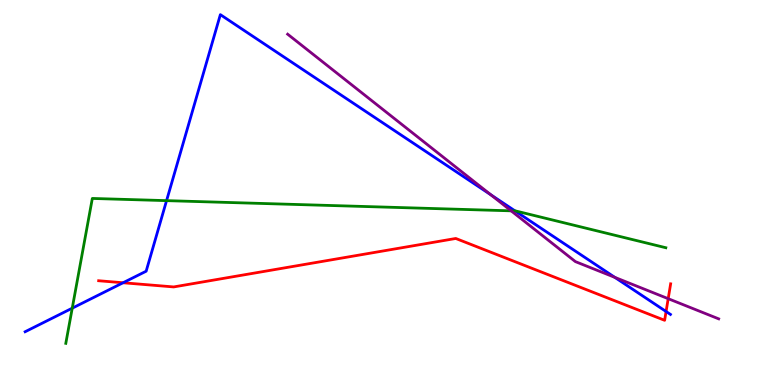[{'lines': ['blue', 'red'], 'intersections': [{'x': 1.59, 'y': 2.66}, {'x': 8.59, 'y': 1.91}]}, {'lines': ['green', 'red'], 'intersections': []}, {'lines': ['purple', 'red'], 'intersections': [{'x': 8.62, 'y': 2.24}]}, {'lines': ['blue', 'green'], 'intersections': [{'x': 0.932, 'y': 2.0}, {'x': 2.15, 'y': 4.79}, {'x': 6.65, 'y': 4.52}]}, {'lines': ['blue', 'purple'], 'intersections': [{'x': 6.33, 'y': 4.94}, {'x': 7.93, 'y': 2.8}]}, {'lines': ['green', 'purple'], 'intersections': [{'x': 6.6, 'y': 4.52}]}]